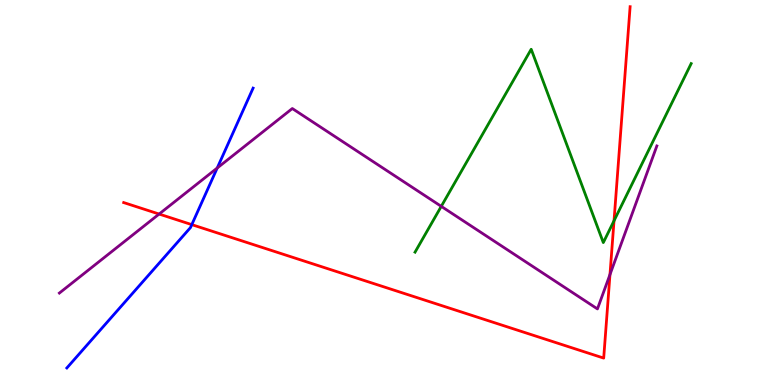[{'lines': ['blue', 'red'], 'intersections': [{'x': 2.47, 'y': 4.17}]}, {'lines': ['green', 'red'], 'intersections': [{'x': 7.92, 'y': 4.27}]}, {'lines': ['purple', 'red'], 'intersections': [{'x': 2.05, 'y': 4.44}, {'x': 7.87, 'y': 2.87}]}, {'lines': ['blue', 'green'], 'intersections': []}, {'lines': ['blue', 'purple'], 'intersections': [{'x': 2.8, 'y': 5.64}]}, {'lines': ['green', 'purple'], 'intersections': [{'x': 5.69, 'y': 4.64}]}]